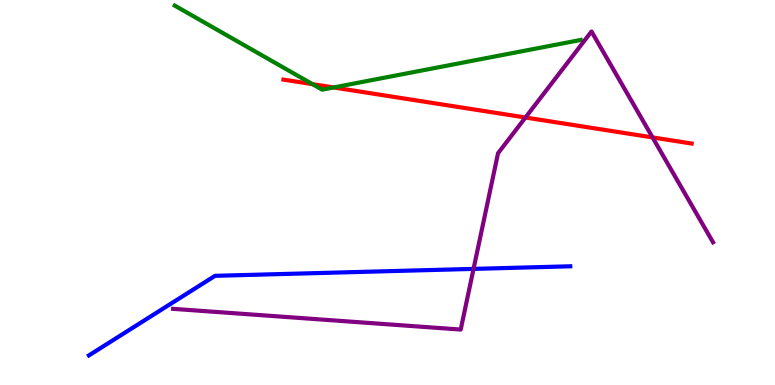[{'lines': ['blue', 'red'], 'intersections': []}, {'lines': ['green', 'red'], 'intersections': [{'x': 4.03, 'y': 7.81}, {'x': 4.3, 'y': 7.73}]}, {'lines': ['purple', 'red'], 'intersections': [{'x': 6.78, 'y': 6.95}, {'x': 8.42, 'y': 6.43}]}, {'lines': ['blue', 'green'], 'intersections': []}, {'lines': ['blue', 'purple'], 'intersections': [{'x': 6.11, 'y': 3.02}]}, {'lines': ['green', 'purple'], 'intersections': []}]